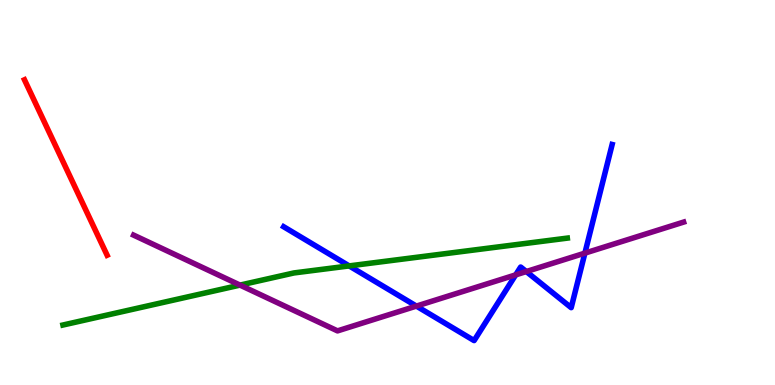[{'lines': ['blue', 'red'], 'intersections': []}, {'lines': ['green', 'red'], 'intersections': []}, {'lines': ['purple', 'red'], 'intersections': []}, {'lines': ['blue', 'green'], 'intersections': [{'x': 4.51, 'y': 3.09}]}, {'lines': ['blue', 'purple'], 'intersections': [{'x': 5.37, 'y': 2.05}, {'x': 6.65, 'y': 2.86}, {'x': 6.79, 'y': 2.95}, {'x': 7.55, 'y': 3.43}]}, {'lines': ['green', 'purple'], 'intersections': [{'x': 3.1, 'y': 2.59}]}]